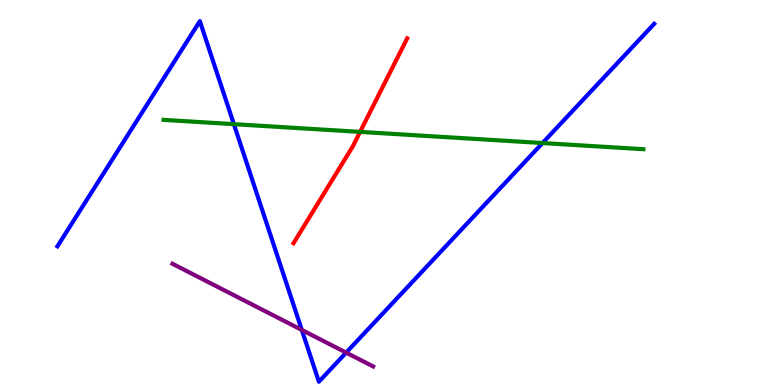[{'lines': ['blue', 'red'], 'intersections': []}, {'lines': ['green', 'red'], 'intersections': [{'x': 4.65, 'y': 6.57}]}, {'lines': ['purple', 'red'], 'intersections': []}, {'lines': ['blue', 'green'], 'intersections': [{'x': 3.02, 'y': 6.77}, {'x': 7.0, 'y': 6.28}]}, {'lines': ['blue', 'purple'], 'intersections': [{'x': 3.89, 'y': 1.43}, {'x': 4.47, 'y': 0.841}]}, {'lines': ['green', 'purple'], 'intersections': []}]